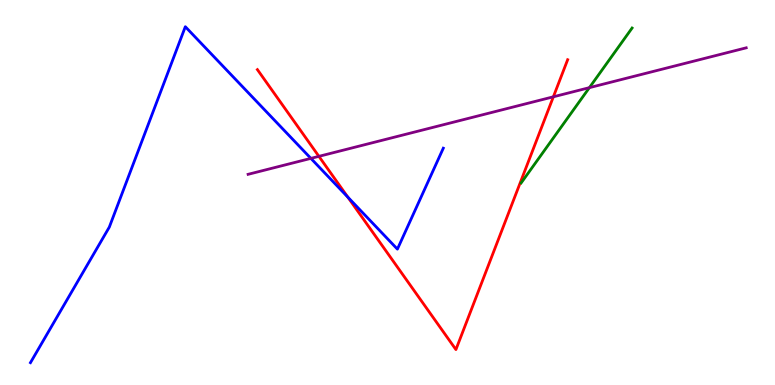[{'lines': ['blue', 'red'], 'intersections': [{'x': 4.49, 'y': 4.88}]}, {'lines': ['green', 'red'], 'intersections': []}, {'lines': ['purple', 'red'], 'intersections': [{'x': 4.11, 'y': 5.94}, {'x': 7.14, 'y': 7.49}]}, {'lines': ['blue', 'green'], 'intersections': []}, {'lines': ['blue', 'purple'], 'intersections': [{'x': 4.01, 'y': 5.89}]}, {'lines': ['green', 'purple'], 'intersections': [{'x': 7.6, 'y': 7.72}]}]